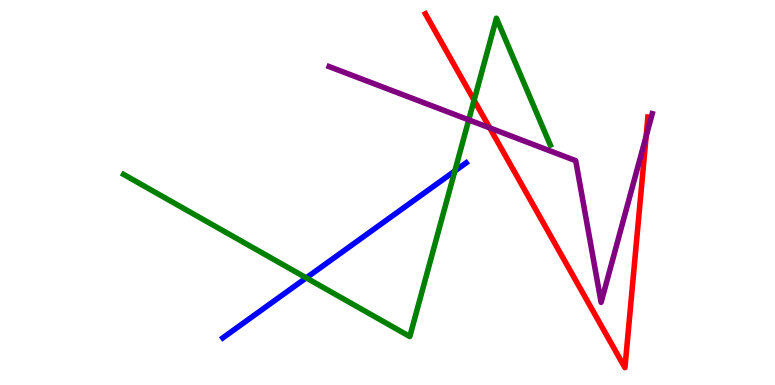[{'lines': ['blue', 'red'], 'intersections': []}, {'lines': ['green', 'red'], 'intersections': [{'x': 6.12, 'y': 7.4}]}, {'lines': ['purple', 'red'], 'intersections': [{'x': 6.32, 'y': 6.68}, {'x': 8.34, 'y': 6.46}]}, {'lines': ['blue', 'green'], 'intersections': [{'x': 3.95, 'y': 2.78}, {'x': 5.87, 'y': 5.56}]}, {'lines': ['blue', 'purple'], 'intersections': []}, {'lines': ['green', 'purple'], 'intersections': [{'x': 6.05, 'y': 6.89}]}]